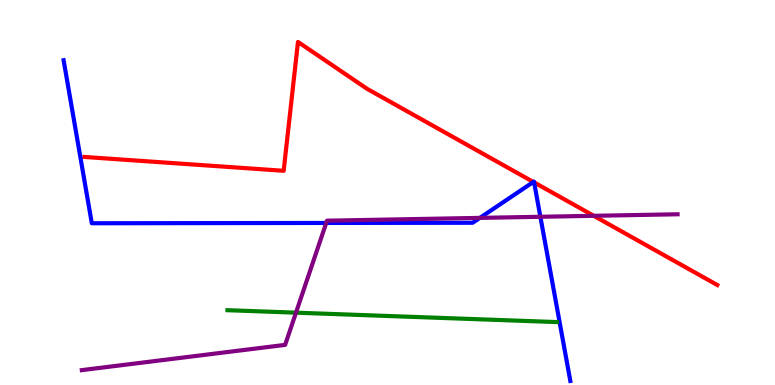[{'lines': ['blue', 'red'], 'intersections': [{'x': 6.88, 'y': 5.27}, {'x': 6.89, 'y': 5.26}]}, {'lines': ['green', 'red'], 'intersections': []}, {'lines': ['purple', 'red'], 'intersections': [{'x': 7.66, 'y': 4.39}]}, {'lines': ['blue', 'green'], 'intersections': []}, {'lines': ['blue', 'purple'], 'intersections': [{'x': 4.21, 'y': 4.21}, {'x': 6.19, 'y': 4.34}, {'x': 6.97, 'y': 4.37}]}, {'lines': ['green', 'purple'], 'intersections': [{'x': 3.82, 'y': 1.88}]}]